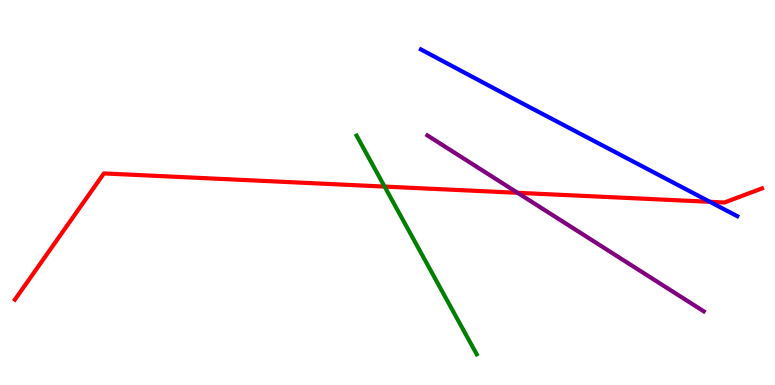[{'lines': ['blue', 'red'], 'intersections': [{'x': 9.16, 'y': 4.76}]}, {'lines': ['green', 'red'], 'intersections': [{'x': 4.96, 'y': 5.15}]}, {'lines': ['purple', 'red'], 'intersections': [{'x': 6.68, 'y': 4.99}]}, {'lines': ['blue', 'green'], 'intersections': []}, {'lines': ['blue', 'purple'], 'intersections': []}, {'lines': ['green', 'purple'], 'intersections': []}]